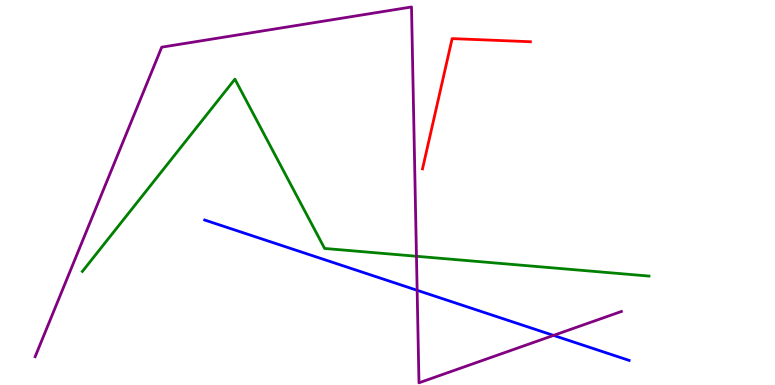[{'lines': ['blue', 'red'], 'intersections': []}, {'lines': ['green', 'red'], 'intersections': []}, {'lines': ['purple', 'red'], 'intersections': []}, {'lines': ['blue', 'green'], 'intersections': []}, {'lines': ['blue', 'purple'], 'intersections': [{'x': 5.38, 'y': 2.46}, {'x': 7.14, 'y': 1.29}]}, {'lines': ['green', 'purple'], 'intersections': [{'x': 5.37, 'y': 3.34}]}]